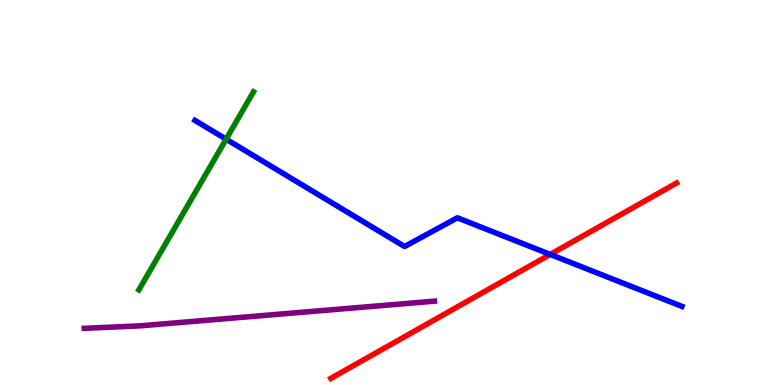[{'lines': ['blue', 'red'], 'intersections': [{'x': 7.1, 'y': 3.39}]}, {'lines': ['green', 'red'], 'intersections': []}, {'lines': ['purple', 'red'], 'intersections': []}, {'lines': ['blue', 'green'], 'intersections': [{'x': 2.92, 'y': 6.39}]}, {'lines': ['blue', 'purple'], 'intersections': []}, {'lines': ['green', 'purple'], 'intersections': []}]